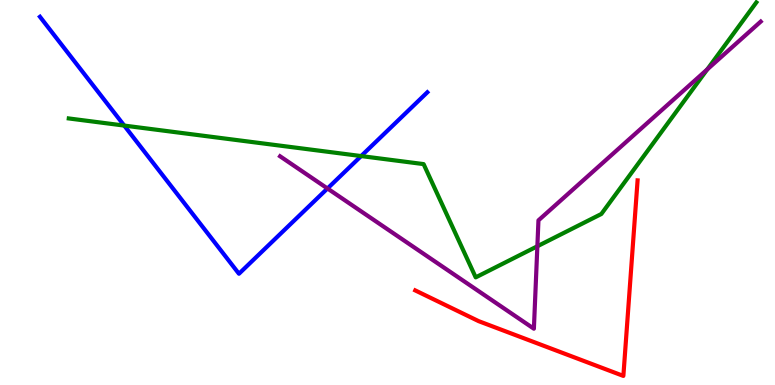[{'lines': ['blue', 'red'], 'intersections': []}, {'lines': ['green', 'red'], 'intersections': []}, {'lines': ['purple', 'red'], 'intersections': []}, {'lines': ['blue', 'green'], 'intersections': [{'x': 1.6, 'y': 6.74}, {'x': 4.66, 'y': 5.95}]}, {'lines': ['blue', 'purple'], 'intersections': [{'x': 4.23, 'y': 5.1}]}, {'lines': ['green', 'purple'], 'intersections': [{'x': 6.93, 'y': 3.6}, {'x': 9.13, 'y': 8.2}]}]